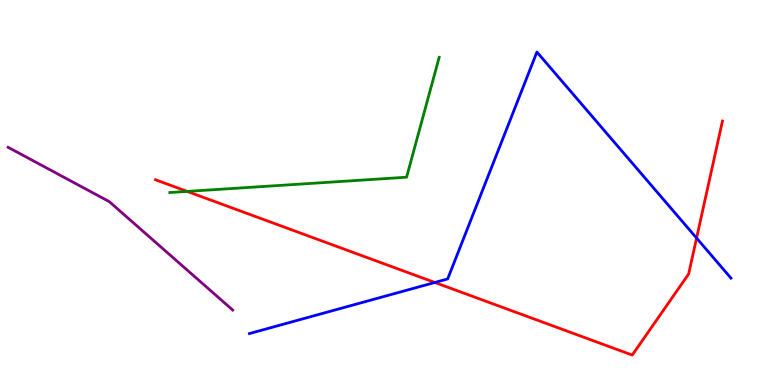[{'lines': ['blue', 'red'], 'intersections': [{'x': 5.61, 'y': 2.66}, {'x': 8.99, 'y': 3.82}]}, {'lines': ['green', 'red'], 'intersections': [{'x': 2.42, 'y': 5.03}]}, {'lines': ['purple', 'red'], 'intersections': []}, {'lines': ['blue', 'green'], 'intersections': []}, {'lines': ['blue', 'purple'], 'intersections': []}, {'lines': ['green', 'purple'], 'intersections': []}]